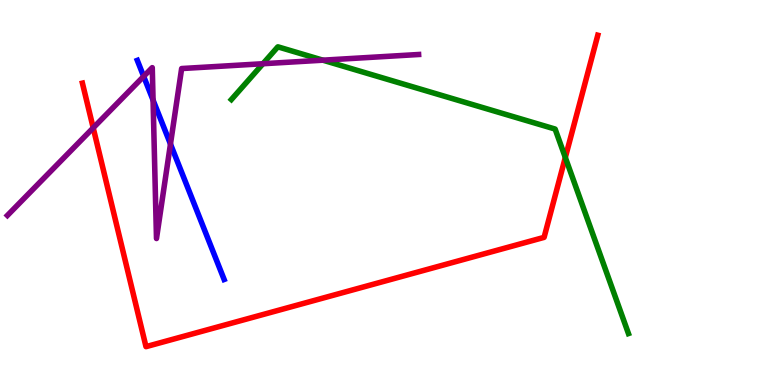[{'lines': ['blue', 'red'], 'intersections': []}, {'lines': ['green', 'red'], 'intersections': [{'x': 7.29, 'y': 5.91}]}, {'lines': ['purple', 'red'], 'intersections': [{'x': 1.2, 'y': 6.68}]}, {'lines': ['blue', 'green'], 'intersections': []}, {'lines': ['blue', 'purple'], 'intersections': [{'x': 1.85, 'y': 8.02}, {'x': 1.98, 'y': 7.4}, {'x': 2.2, 'y': 6.26}]}, {'lines': ['green', 'purple'], 'intersections': [{'x': 3.39, 'y': 8.34}, {'x': 4.17, 'y': 8.44}]}]